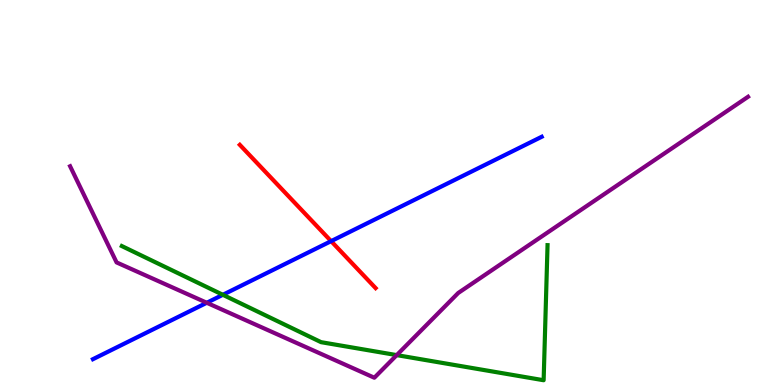[{'lines': ['blue', 'red'], 'intersections': [{'x': 4.27, 'y': 3.74}]}, {'lines': ['green', 'red'], 'intersections': []}, {'lines': ['purple', 'red'], 'intersections': []}, {'lines': ['blue', 'green'], 'intersections': [{'x': 2.88, 'y': 2.34}]}, {'lines': ['blue', 'purple'], 'intersections': [{'x': 2.67, 'y': 2.14}]}, {'lines': ['green', 'purple'], 'intersections': [{'x': 5.12, 'y': 0.776}]}]